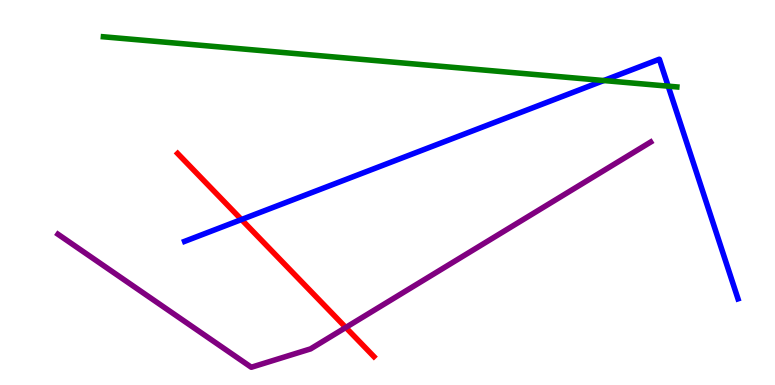[{'lines': ['blue', 'red'], 'intersections': [{'x': 3.12, 'y': 4.3}]}, {'lines': ['green', 'red'], 'intersections': []}, {'lines': ['purple', 'red'], 'intersections': [{'x': 4.46, 'y': 1.49}]}, {'lines': ['blue', 'green'], 'intersections': [{'x': 7.79, 'y': 7.91}, {'x': 8.62, 'y': 7.76}]}, {'lines': ['blue', 'purple'], 'intersections': []}, {'lines': ['green', 'purple'], 'intersections': []}]